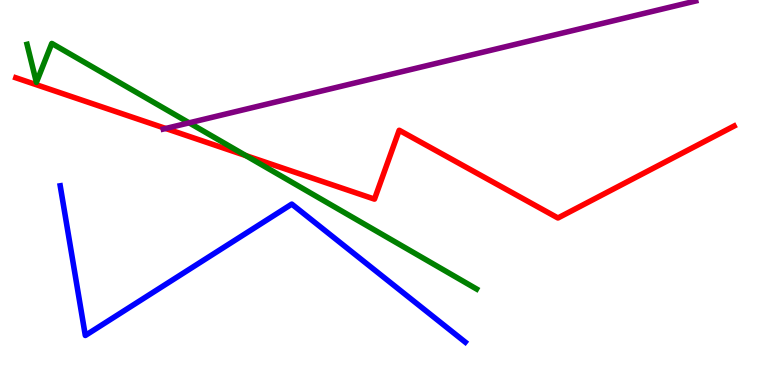[{'lines': ['blue', 'red'], 'intersections': []}, {'lines': ['green', 'red'], 'intersections': [{'x': 3.17, 'y': 5.96}]}, {'lines': ['purple', 'red'], 'intersections': [{'x': 2.14, 'y': 6.66}]}, {'lines': ['blue', 'green'], 'intersections': []}, {'lines': ['blue', 'purple'], 'intersections': []}, {'lines': ['green', 'purple'], 'intersections': [{'x': 2.44, 'y': 6.81}]}]